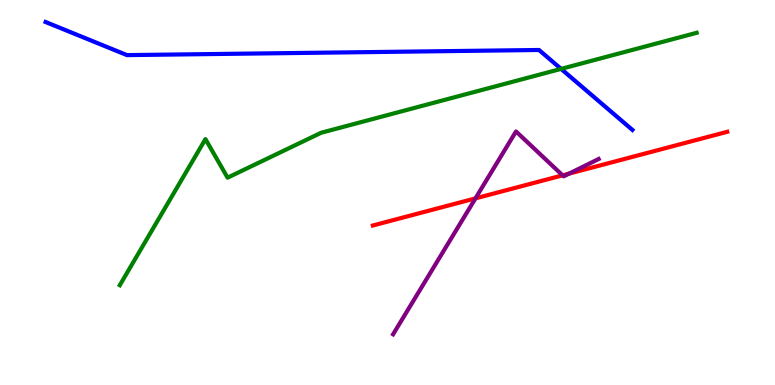[{'lines': ['blue', 'red'], 'intersections': []}, {'lines': ['green', 'red'], 'intersections': []}, {'lines': ['purple', 'red'], 'intersections': [{'x': 6.13, 'y': 4.85}, {'x': 7.26, 'y': 5.45}, {'x': 7.34, 'y': 5.49}]}, {'lines': ['blue', 'green'], 'intersections': [{'x': 7.24, 'y': 8.21}]}, {'lines': ['blue', 'purple'], 'intersections': []}, {'lines': ['green', 'purple'], 'intersections': []}]